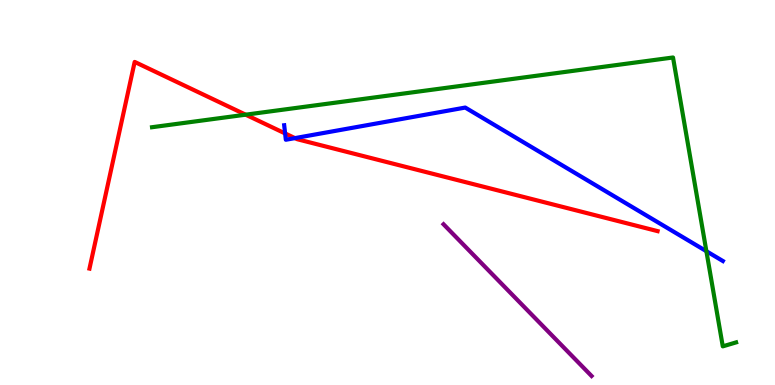[{'lines': ['blue', 'red'], 'intersections': [{'x': 3.68, 'y': 6.53}, {'x': 3.81, 'y': 6.41}]}, {'lines': ['green', 'red'], 'intersections': [{'x': 3.17, 'y': 7.02}]}, {'lines': ['purple', 'red'], 'intersections': []}, {'lines': ['blue', 'green'], 'intersections': [{'x': 9.11, 'y': 3.48}]}, {'lines': ['blue', 'purple'], 'intersections': []}, {'lines': ['green', 'purple'], 'intersections': []}]